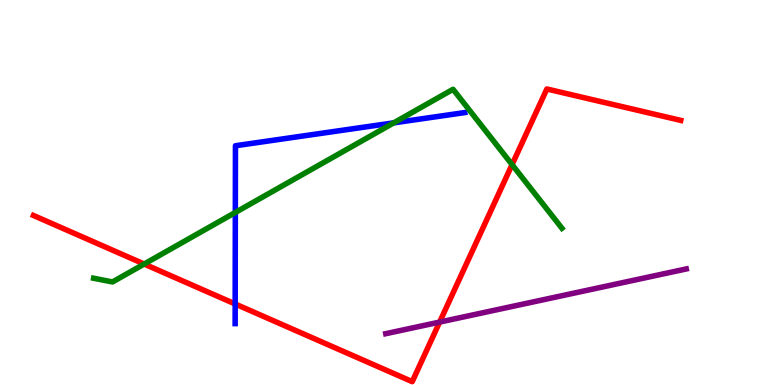[{'lines': ['blue', 'red'], 'intersections': [{'x': 3.03, 'y': 2.1}]}, {'lines': ['green', 'red'], 'intersections': [{'x': 1.86, 'y': 3.14}, {'x': 6.61, 'y': 5.72}]}, {'lines': ['purple', 'red'], 'intersections': [{'x': 5.67, 'y': 1.63}]}, {'lines': ['blue', 'green'], 'intersections': [{'x': 3.04, 'y': 4.48}, {'x': 5.08, 'y': 6.81}]}, {'lines': ['blue', 'purple'], 'intersections': []}, {'lines': ['green', 'purple'], 'intersections': []}]